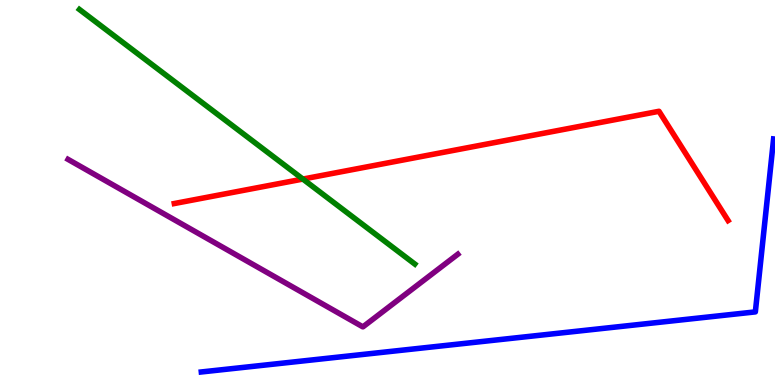[{'lines': ['blue', 'red'], 'intersections': []}, {'lines': ['green', 'red'], 'intersections': [{'x': 3.91, 'y': 5.35}]}, {'lines': ['purple', 'red'], 'intersections': []}, {'lines': ['blue', 'green'], 'intersections': []}, {'lines': ['blue', 'purple'], 'intersections': []}, {'lines': ['green', 'purple'], 'intersections': []}]